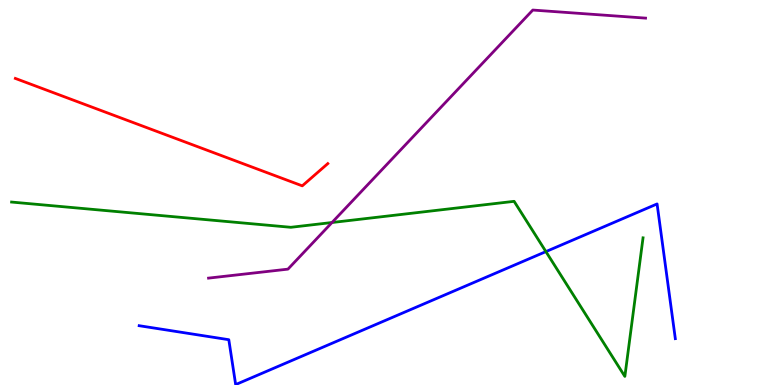[{'lines': ['blue', 'red'], 'intersections': []}, {'lines': ['green', 'red'], 'intersections': []}, {'lines': ['purple', 'red'], 'intersections': []}, {'lines': ['blue', 'green'], 'intersections': [{'x': 7.04, 'y': 3.46}]}, {'lines': ['blue', 'purple'], 'intersections': []}, {'lines': ['green', 'purple'], 'intersections': [{'x': 4.28, 'y': 4.22}]}]